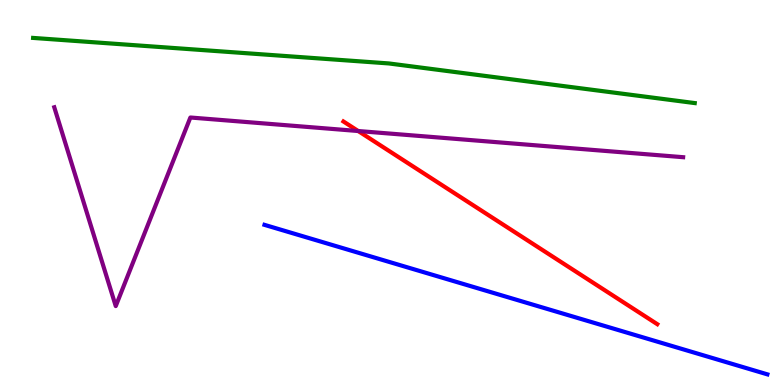[{'lines': ['blue', 'red'], 'intersections': []}, {'lines': ['green', 'red'], 'intersections': []}, {'lines': ['purple', 'red'], 'intersections': [{'x': 4.62, 'y': 6.6}]}, {'lines': ['blue', 'green'], 'intersections': []}, {'lines': ['blue', 'purple'], 'intersections': []}, {'lines': ['green', 'purple'], 'intersections': []}]